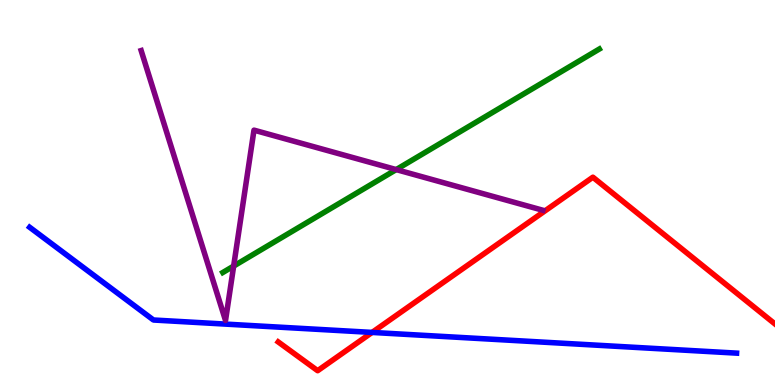[{'lines': ['blue', 'red'], 'intersections': [{'x': 4.8, 'y': 1.37}]}, {'lines': ['green', 'red'], 'intersections': []}, {'lines': ['purple', 'red'], 'intersections': []}, {'lines': ['blue', 'green'], 'intersections': []}, {'lines': ['blue', 'purple'], 'intersections': []}, {'lines': ['green', 'purple'], 'intersections': [{'x': 3.01, 'y': 3.09}, {'x': 5.11, 'y': 5.6}]}]